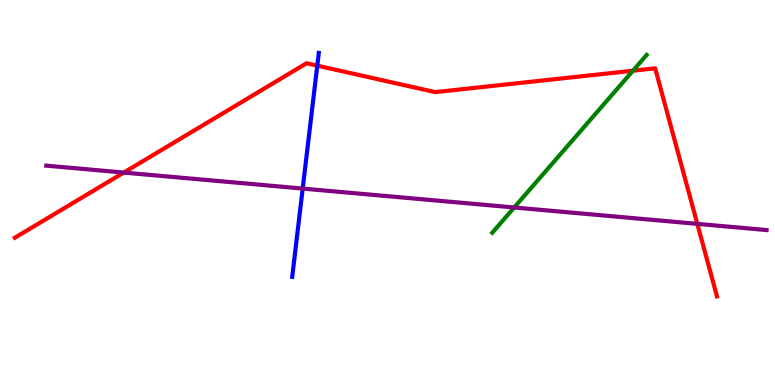[{'lines': ['blue', 'red'], 'intersections': [{'x': 4.09, 'y': 8.29}]}, {'lines': ['green', 'red'], 'intersections': [{'x': 8.17, 'y': 8.16}]}, {'lines': ['purple', 'red'], 'intersections': [{'x': 1.6, 'y': 5.52}, {'x': 9.0, 'y': 4.19}]}, {'lines': ['blue', 'green'], 'intersections': []}, {'lines': ['blue', 'purple'], 'intersections': [{'x': 3.91, 'y': 5.1}]}, {'lines': ['green', 'purple'], 'intersections': [{'x': 6.63, 'y': 4.61}]}]